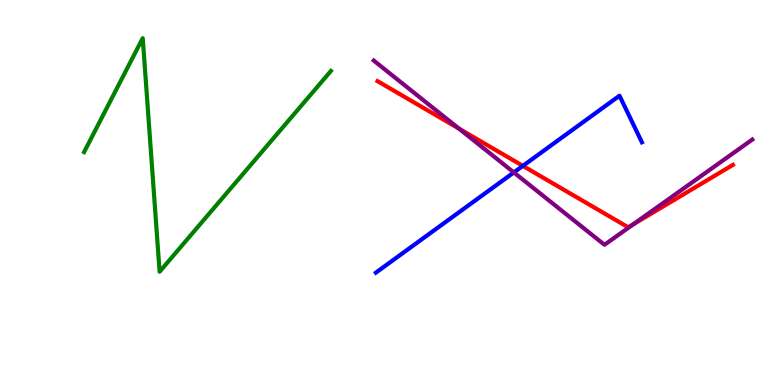[{'lines': ['blue', 'red'], 'intersections': [{'x': 6.75, 'y': 5.69}]}, {'lines': ['green', 'red'], 'intersections': []}, {'lines': ['purple', 'red'], 'intersections': [{'x': 5.92, 'y': 6.66}, {'x': 8.17, 'y': 4.17}]}, {'lines': ['blue', 'green'], 'intersections': []}, {'lines': ['blue', 'purple'], 'intersections': [{'x': 6.63, 'y': 5.52}]}, {'lines': ['green', 'purple'], 'intersections': []}]